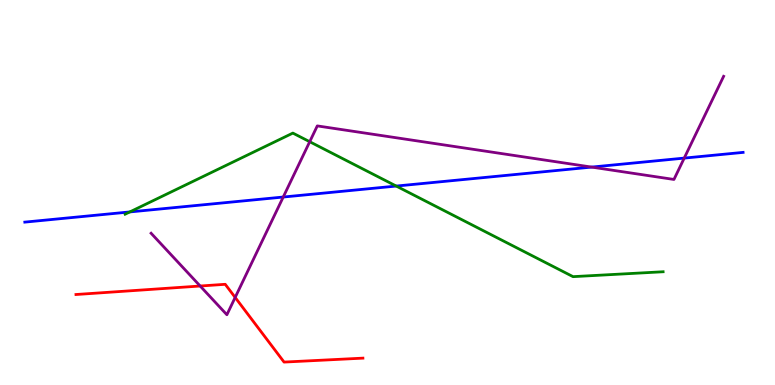[{'lines': ['blue', 'red'], 'intersections': []}, {'lines': ['green', 'red'], 'intersections': []}, {'lines': ['purple', 'red'], 'intersections': [{'x': 2.58, 'y': 2.57}, {'x': 3.03, 'y': 2.27}]}, {'lines': ['blue', 'green'], 'intersections': [{'x': 1.68, 'y': 4.5}, {'x': 5.11, 'y': 5.17}]}, {'lines': ['blue', 'purple'], 'intersections': [{'x': 3.65, 'y': 4.88}, {'x': 7.63, 'y': 5.66}, {'x': 8.83, 'y': 5.89}]}, {'lines': ['green', 'purple'], 'intersections': [{'x': 4.0, 'y': 6.32}]}]